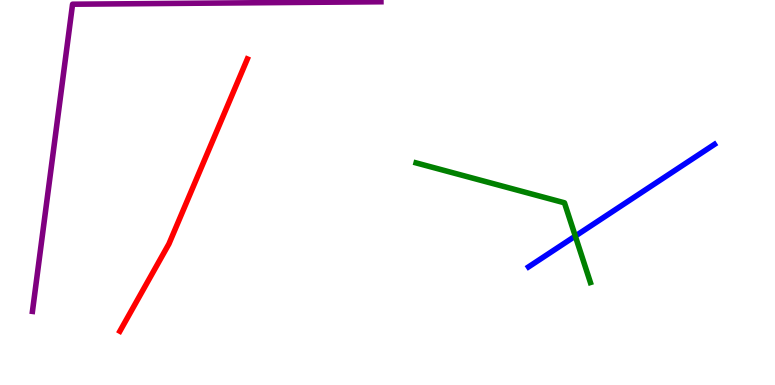[{'lines': ['blue', 'red'], 'intersections': []}, {'lines': ['green', 'red'], 'intersections': []}, {'lines': ['purple', 'red'], 'intersections': []}, {'lines': ['blue', 'green'], 'intersections': [{'x': 7.42, 'y': 3.87}]}, {'lines': ['blue', 'purple'], 'intersections': []}, {'lines': ['green', 'purple'], 'intersections': []}]